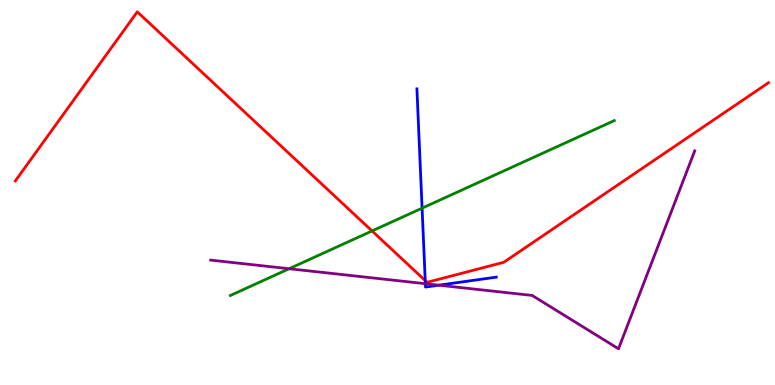[{'lines': ['blue', 'red'], 'intersections': [{'x': 5.49, 'y': 2.71}]}, {'lines': ['green', 'red'], 'intersections': [{'x': 4.8, 'y': 4.0}]}, {'lines': ['purple', 'red'], 'intersections': []}, {'lines': ['blue', 'green'], 'intersections': [{'x': 5.45, 'y': 4.59}]}, {'lines': ['blue', 'purple'], 'intersections': [{'x': 5.49, 'y': 2.63}, {'x': 5.66, 'y': 2.59}]}, {'lines': ['green', 'purple'], 'intersections': [{'x': 3.73, 'y': 3.02}]}]